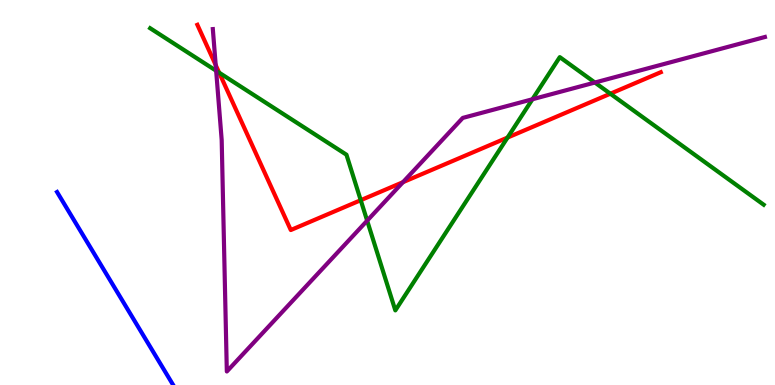[{'lines': ['blue', 'red'], 'intersections': []}, {'lines': ['green', 'red'], 'intersections': [{'x': 2.83, 'y': 8.11}, {'x': 4.65, 'y': 4.8}, {'x': 6.55, 'y': 6.43}, {'x': 7.88, 'y': 7.57}]}, {'lines': ['purple', 'red'], 'intersections': [{'x': 2.78, 'y': 8.31}, {'x': 5.2, 'y': 5.27}]}, {'lines': ['blue', 'green'], 'intersections': []}, {'lines': ['blue', 'purple'], 'intersections': []}, {'lines': ['green', 'purple'], 'intersections': [{'x': 2.79, 'y': 8.16}, {'x': 4.74, 'y': 4.27}, {'x': 6.87, 'y': 7.42}, {'x': 7.68, 'y': 7.86}]}]